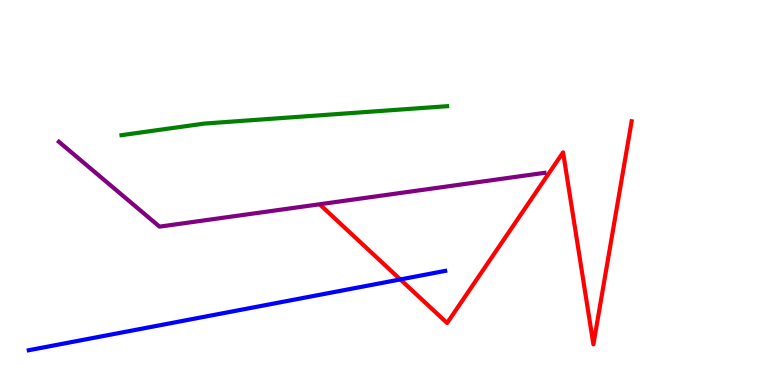[{'lines': ['blue', 'red'], 'intersections': [{'x': 5.17, 'y': 2.74}]}, {'lines': ['green', 'red'], 'intersections': []}, {'lines': ['purple', 'red'], 'intersections': []}, {'lines': ['blue', 'green'], 'intersections': []}, {'lines': ['blue', 'purple'], 'intersections': []}, {'lines': ['green', 'purple'], 'intersections': []}]